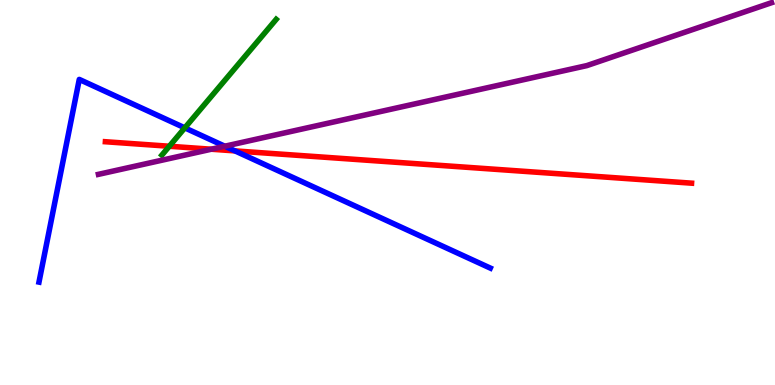[{'lines': ['blue', 'red'], 'intersections': [{'x': 3.03, 'y': 6.08}]}, {'lines': ['green', 'red'], 'intersections': [{'x': 2.18, 'y': 6.2}]}, {'lines': ['purple', 'red'], 'intersections': [{'x': 2.73, 'y': 6.12}]}, {'lines': ['blue', 'green'], 'intersections': [{'x': 2.38, 'y': 6.68}]}, {'lines': ['blue', 'purple'], 'intersections': [{'x': 2.9, 'y': 6.2}]}, {'lines': ['green', 'purple'], 'intersections': []}]